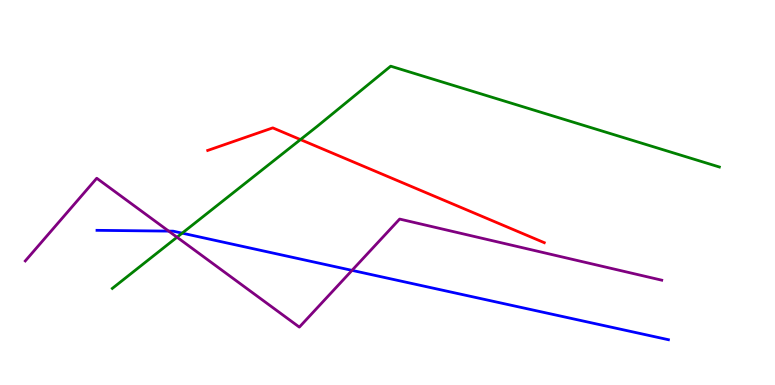[{'lines': ['blue', 'red'], 'intersections': []}, {'lines': ['green', 'red'], 'intersections': [{'x': 3.88, 'y': 6.37}]}, {'lines': ['purple', 'red'], 'intersections': []}, {'lines': ['blue', 'green'], 'intersections': [{'x': 2.35, 'y': 3.94}]}, {'lines': ['blue', 'purple'], 'intersections': [{'x': 2.18, 'y': 4.0}, {'x': 4.54, 'y': 2.98}]}, {'lines': ['green', 'purple'], 'intersections': [{'x': 2.28, 'y': 3.84}]}]